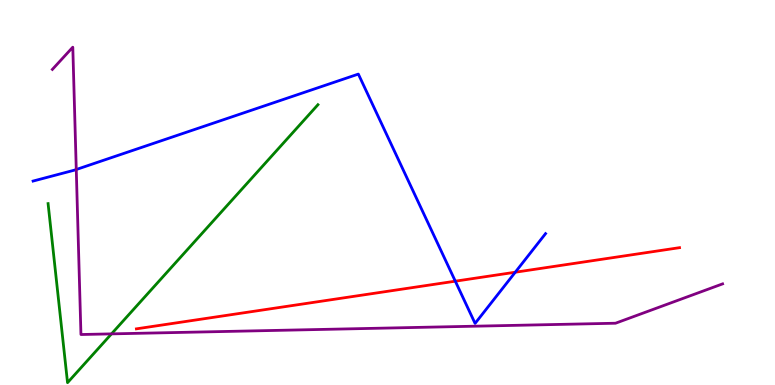[{'lines': ['blue', 'red'], 'intersections': [{'x': 5.87, 'y': 2.7}, {'x': 6.65, 'y': 2.93}]}, {'lines': ['green', 'red'], 'intersections': []}, {'lines': ['purple', 'red'], 'intersections': []}, {'lines': ['blue', 'green'], 'intersections': []}, {'lines': ['blue', 'purple'], 'intersections': [{'x': 0.984, 'y': 5.6}]}, {'lines': ['green', 'purple'], 'intersections': [{'x': 1.44, 'y': 1.33}]}]